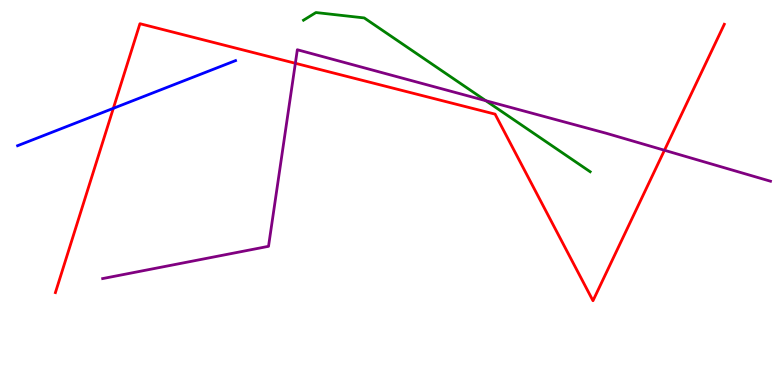[{'lines': ['blue', 'red'], 'intersections': [{'x': 1.46, 'y': 7.19}]}, {'lines': ['green', 'red'], 'intersections': []}, {'lines': ['purple', 'red'], 'intersections': [{'x': 3.81, 'y': 8.36}, {'x': 8.57, 'y': 6.1}]}, {'lines': ['blue', 'green'], 'intersections': []}, {'lines': ['blue', 'purple'], 'intersections': []}, {'lines': ['green', 'purple'], 'intersections': [{'x': 6.27, 'y': 7.38}]}]